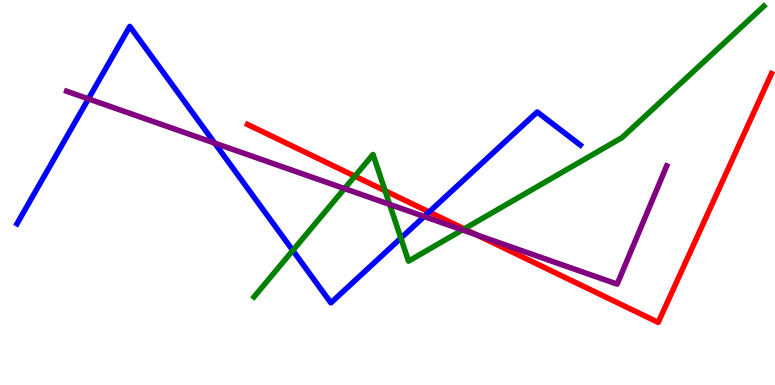[{'lines': ['blue', 'red'], 'intersections': [{'x': 5.54, 'y': 4.49}]}, {'lines': ['green', 'red'], 'intersections': [{'x': 4.58, 'y': 5.42}, {'x': 4.97, 'y': 5.05}, {'x': 5.99, 'y': 4.05}]}, {'lines': ['purple', 'red'], 'intersections': [{'x': 6.15, 'y': 3.9}]}, {'lines': ['blue', 'green'], 'intersections': [{'x': 3.78, 'y': 3.49}, {'x': 5.17, 'y': 3.82}]}, {'lines': ['blue', 'purple'], 'intersections': [{'x': 1.14, 'y': 7.43}, {'x': 2.77, 'y': 6.28}, {'x': 5.47, 'y': 4.38}]}, {'lines': ['green', 'purple'], 'intersections': [{'x': 4.45, 'y': 5.1}, {'x': 5.03, 'y': 4.69}, {'x': 5.97, 'y': 4.03}]}]